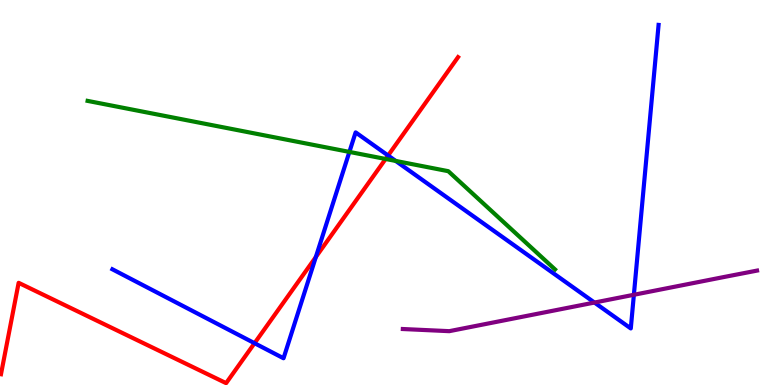[{'lines': ['blue', 'red'], 'intersections': [{'x': 3.28, 'y': 1.09}, {'x': 4.08, 'y': 3.32}, {'x': 5.01, 'y': 5.96}]}, {'lines': ['green', 'red'], 'intersections': [{'x': 4.98, 'y': 5.87}]}, {'lines': ['purple', 'red'], 'intersections': []}, {'lines': ['blue', 'green'], 'intersections': [{'x': 4.51, 'y': 6.05}, {'x': 5.11, 'y': 5.82}]}, {'lines': ['blue', 'purple'], 'intersections': [{'x': 7.67, 'y': 2.14}, {'x': 8.18, 'y': 2.34}]}, {'lines': ['green', 'purple'], 'intersections': []}]